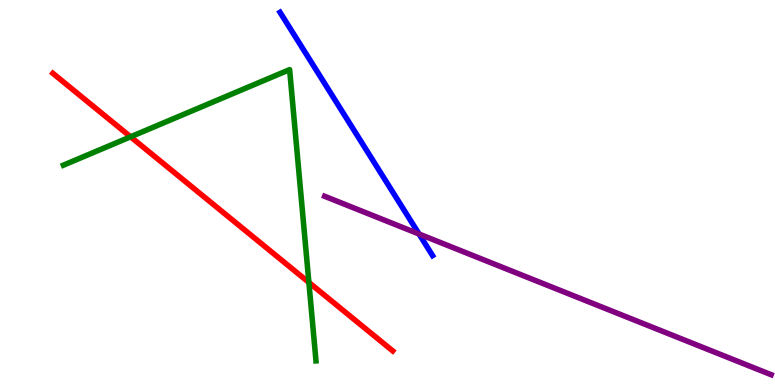[{'lines': ['blue', 'red'], 'intersections': []}, {'lines': ['green', 'red'], 'intersections': [{'x': 1.68, 'y': 6.45}, {'x': 3.99, 'y': 2.66}]}, {'lines': ['purple', 'red'], 'intersections': []}, {'lines': ['blue', 'green'], 'intersections': []}, {'lines': ['blue', 'purple'], 'intersections': [{'x': 5.41, 'y': 3.92}]}, {'lines': ['green', 'purple'], 'intersections': []}]